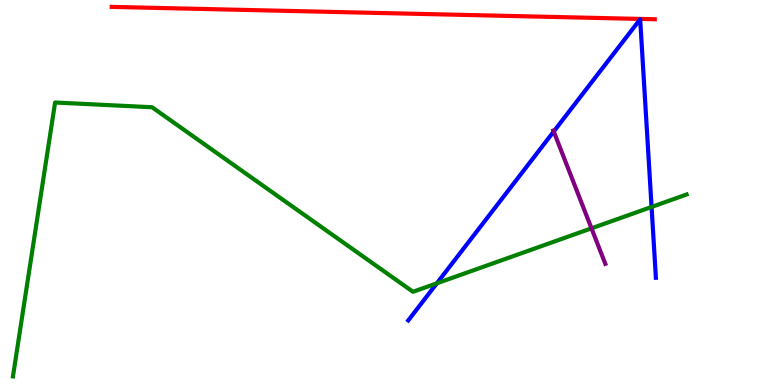[{'lines': ['blue', 'red'], 'intersections': []}, {'lines': ['green', 'red'], 'intersections': []}, {'lines': ['purple', 'red'], 'intersections': []}, {'lines': ['blue', 'green'], 'intersections': [{'x': 5.64, 'y': 2.64}, {'x': 8.41, 'y': 4.62}]}, {'lines': ['blue', 'purple'], 'intersections': [{'x': 7.14, 'y': 6.58}]}, {'lines': ['green', 'purple'], 'intersections': [{'x': 7.63, 'y': 4.07}]}]